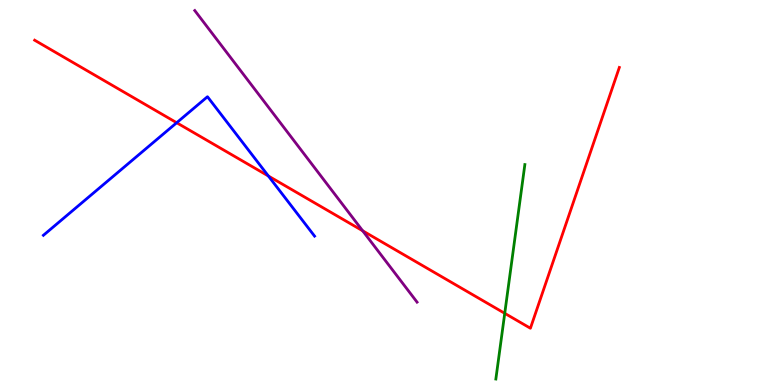[{'lines': ['blue', 'red'], 'intersections': [{'x': 2.28, 'y': 6.81}, {'x': 3.46, 'y': 5.43}]}, {'lines': ['green', 'red'], 'intersections': [{'x': 6.51, 'y': 1.86}]}, {'lines': ['purple', 'red'], 'intersections': [{'x': 4.68, 'y': 4.01}]}, {'lines': ['blue', 'green'], 'intersections': []}, {'lines': ['blue', 'purple'], 'intersections': []}, {'lines': ['green', 'purple'], 'intersections': []}]